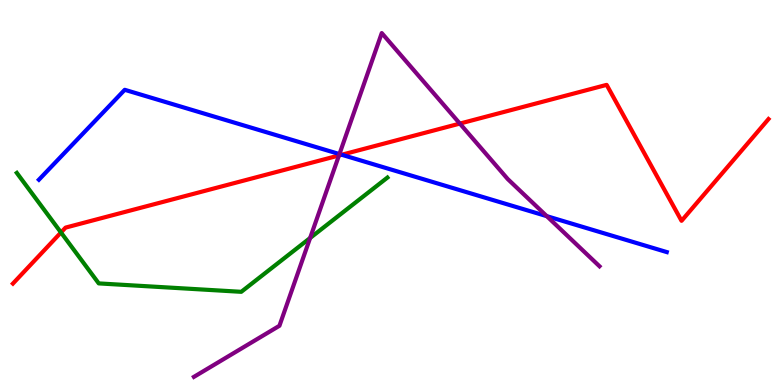[{'lines': ['blue', 'red'], 'intersections': [{'x': 4.41, 'y': 5.98}]}, {'lines': ['green', 'red'], 'intersections': [{'x': 0.787, 'y': 3.96}]}, {'lines': ['purple', 'red'], 'intersections': [{'x': 4.37, 'y': 5.96}, {'x': 5.93, 'y': 6.79}]}, {'lines': ['blue', 'green'], 'intersections': []}, {'lines': ['blue', 'purple'], 'intersections': [{'x': 4.38, 'y': 6.0}, {'x': 7.06, 'y': 4.39}]}, {'lines': ['green', 'purple'], 'intersections': [{'x': 4.0, 'y': 3.82}]}]